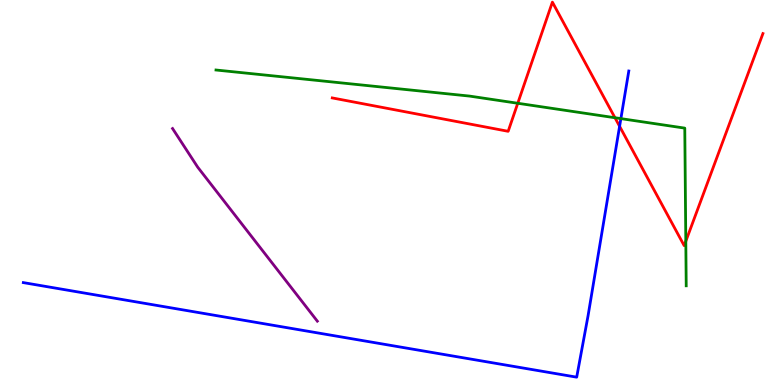[{'lines': ['blue', 'red'], 'intersections': [{'x': 7.99, 'y': 6.72}]}, {'lines': ['green', 'red'], 'intersections': [{'x': 6.68, 'y': 7.32}, {'x': 7.93, 'y': 6.94}, {'x': 8.85, 'y': 3.73}]}, {'lines': ['purple', 'red'], 'intersections': []}, {'lines': ['blue', 'green'], 'intersections': [{'x': 8.01, 'y': 6.92}]}, {'lines': ['blue', 'purple'], 'intersections': []}, {'lines': ['green', 'purple'], 'intersections': []}]